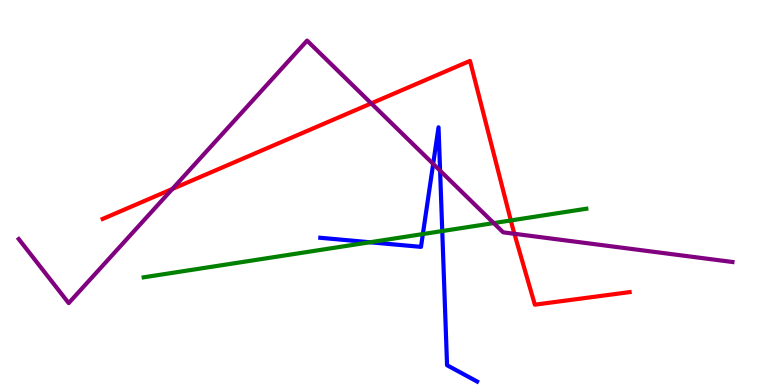[{'lines': ['blue', 'red'], 'intersections': []}, {'lines': ['green', 'red'], 'intersections': [{'x': 6.59, 'y': 4.27}]}, {'lines': ['purple', 'red'], 'intersections': [{'x': 2.22, 'y': 5.09}, {'x': 4.79, 'y': 7.31}, {'x': 6.64, 'y': 3.93}]}, {'lines': ['blue', 'green'], 'intersections': [{'x': 4.77, 'y': 3.71}, {'x': 5.46, 'y': 3.92}, {'x': 5.71, 'y': 4.0}]}, {'lines': ['blue', 'purple'], 'intersections': [{'x': 5.59, 'y': 5.74}, {'x': 5.68, 'y': 5.57}]}, {'lines': ['green', 'purple'], 'intersections': [{'x': 6.37, 'y': 4.21}]}]